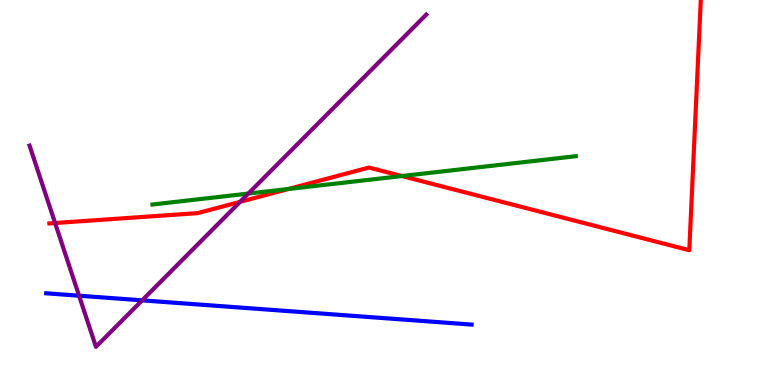[{'lines': ['blue', 'red'], 'intersections': []}, {'lines': ['green', 'red'], 'intersections': [{'x': 3.72, 'y': 5.09}, {'x': 5.19, 'y': 5.43}]}, {'lines': ['purple', 'red'], 'intersections': [{'x': 0.711, 'y': 4.21}, {'x': 3.1, 'y': 4.76}]}, {'lines': ['blue', 'green'], 'intersections': []}, {'lines': ['blue', 'purple'], 'intersections': [{'x': 1.02, 'y': 2.32}, {'x': 1.83, 'y': 2.2}]}, {'lines': ['green', 'purple'], 'intersections': [{'x': 3.2, 'y': 4.97}]}]